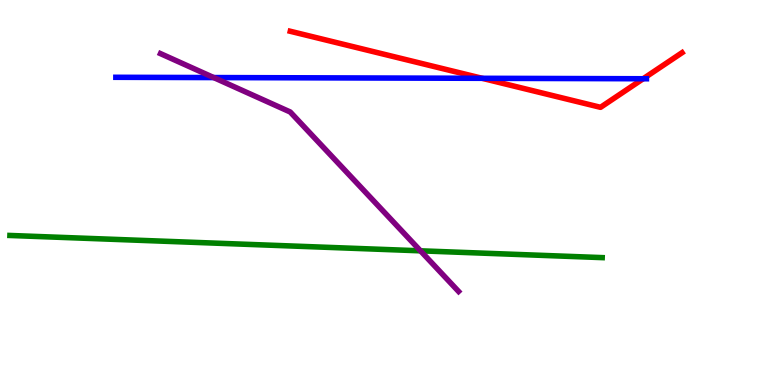[{'lines': ['blue', 'red'], 'intersections': [{'x': 6.22, 'y': 7.97}, {'x': 8.3, 'y': 7.95}]}, {'lines': ['green', 'red'], 'intersections': []}, {'lines': ['purple', 'red'], 'intersections': []}, {'lines': ['blue', 'green'], 'intersections': []}, {'lines': ['blue', 'purple'], 'intersections': [{'x': 2.76, 'y': 7.99}]}, {'lines': ['green', 'purple'], 'intersections': [{'x': 5.43, 'y': 3.49}]}]